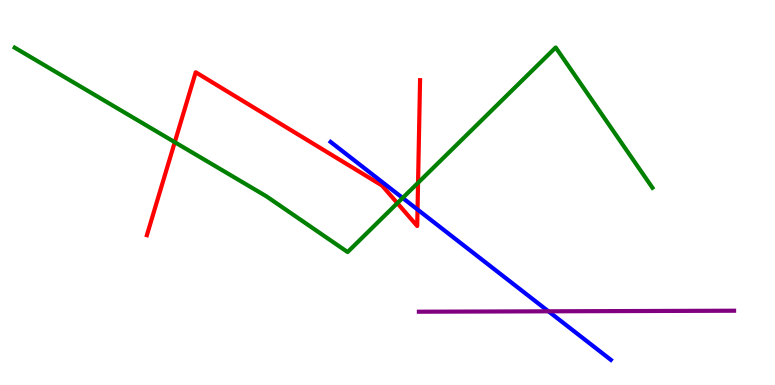[{'lines': ['blue', 'red'], 'intersections': [{'x': 5.39, 'y': 4.56}]}, {'lines': ['green', 'red'], 'intersections': [{'x': 2.26, 'y': 6.31}, {'x': 5.13, 'y': 4.72}, {'x': 5.39, 'y': 5.25}]}, {'lines': ['purple', 'red'], 'intersections': []}, {'lines': ['blue', 'green'], 'intersections': [{'x': 5.2, 'y': 4.86}]}, {'lines': ['blue', 'purple'], 'intersections': [{'x': 7.08, 'y': 1.91}]}, {'lines': ['green', 'purple'], 'intersections': []}]